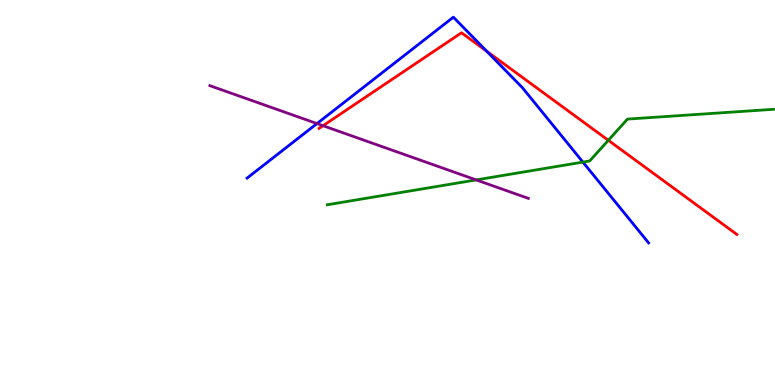[{'lines': ['blue', 'red'], 'intersections': [{'x': 6.28, 'y': 8.67}]}, {'lines': ['green', 'red'], 'intersections': [{'x': 7.85, 'y': 6.36}]}, {'lines': ['purple', 'red'], 'intersections': [{'x': 4.17, 'y': 6.73}]}, {'lines': ['blue', 'green'], 'intersections': [{'x': 7.52, 'y': 5.79}]}, {'lines': ['blue', 'purple'], 'intersections': [{'x': 4.09, 'y': 6.79}]}, {'lines': ['green', 'purple'], 'intersections': [{'x': 6.14, 'y': 5.33}]}]